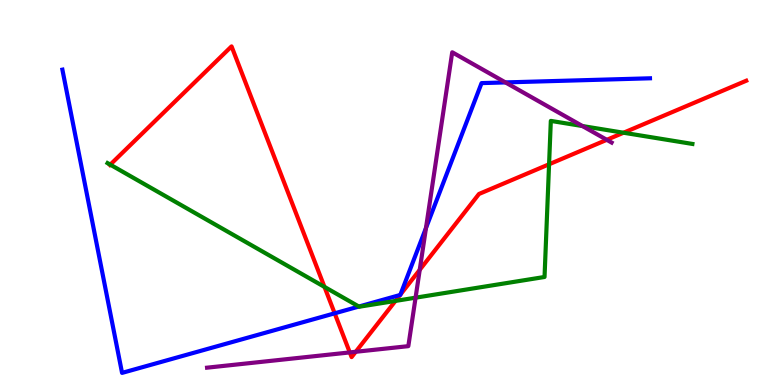[{'lines': ['blue', 'red'], 'intersections': [{'x': 4.32, 'y': 1.86}, {'x': 5.16, 'y': 2.34}, {'x': 5.17, 'y': 2.35}]}, {'lines': ['green', 'red'], 'intersections': [{'x': 1.42, 'y': 5.72}, {'x': 4.19, 'y': 2.55}, {'x': 5.1, 'y': 2.18}, {'x': 7.08, 'y': 5.73}, {'x': 8.05, 'y': 6.55}]}, {'lines': ['purple', 'red'], 'intersections': [{'x': 4.51, 'y': 0.846}, {'x': 4.59, 'y': 0.863}, {'x': 5.42, 'y': 2.99}, {'x': 7.83, 'y': 6.37}]}, {'lines': ['blue', 'green'], 'intersections': [{'x': 4.63, 'y': 2.04}]}, {'lines': ['blue', 'purple'], 'intersections': [{'x': 5.5, 'y': 4.08}, {'x': 6.52, 'y': 7.86}]}, {'lines': ['green', 'purple'], 'intersections': [{'x': 5.36, 'y': 2.27}, {'x': 7.52, 'y': 6.73}]}]